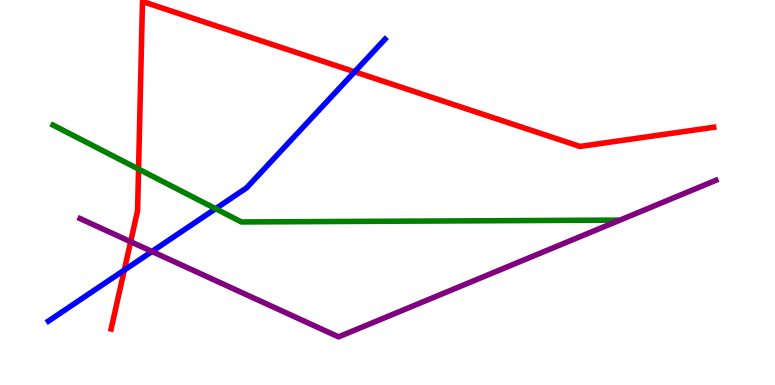[{'lines': ['blue', 'red'], 'intersections': [{'x': 1.6, 'y': 2.98}, {'x': 4.58, 'y': 8.14}]}, {'lines': ['green', 'red'], 'intersections': [{'x': 1.79, 'y': 5.61}]}, {'lines': ['purple', 'red'], 'intersections': [{'x': 1.69, 'y': 3.72}]}, {'lines': ['blue', 'green'], 'intersections': [{'x': 2.78, 'y': 4.58}]}, {'lines': ['blue', 'purple'], 'intersections': [{'x': 1.96, 'y': 3.47}]}, {'lines': ['green', 'purple'], 'intersections': []}]